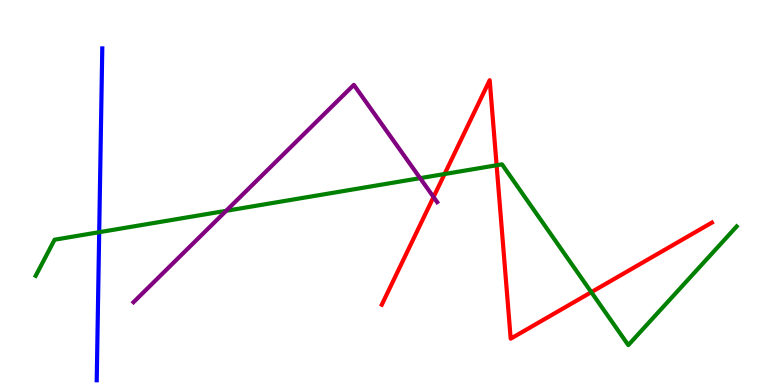[{'lines': ['blue', 'red'], 'intersections': []}, {'lines': ['green', 'red'], 'intersections': [{'x': 5.74, 'y': 5.48}, {'x': 6.41, 'y': 5.71}, {'x': 7.63, 'y': 2.41}]}, {'lines': ['purple', 'red'], 'intersections': [{'x': 5.59, 'y': 4.88}]}, {'lines': ['blue', 'green'], 'intersections': [{'x': 1.28, 'y': 3.97}]}, {'lines': ['blue', 'purple'], 'intersections': []}, {'lines': ['green', 'purple'], 'intersections': [{'x': 2.92, 'y': 4.52}, {'x': 5.42, 'y': 5.37}]}]